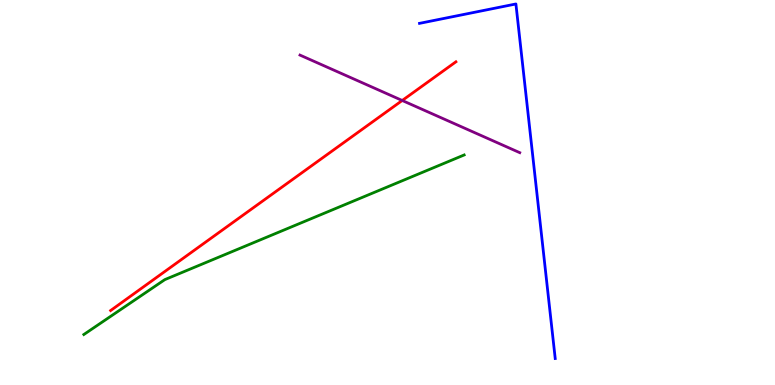[{'lines': ['blue', 'red'], 'intersections': []}, {'lines': ['green', 'red'], 'intersections': []}, {'lines': ['purple', 'red'], 'intersections': [{'x': 5.19, 'y': 7.39}]}, {'lines': ['blue', 'green'], 'intersections': []}, {'lines': ['blue', 'purple'], 'intersections': []}, {'lines': ['green', 'purple'], 'intersections': []}]